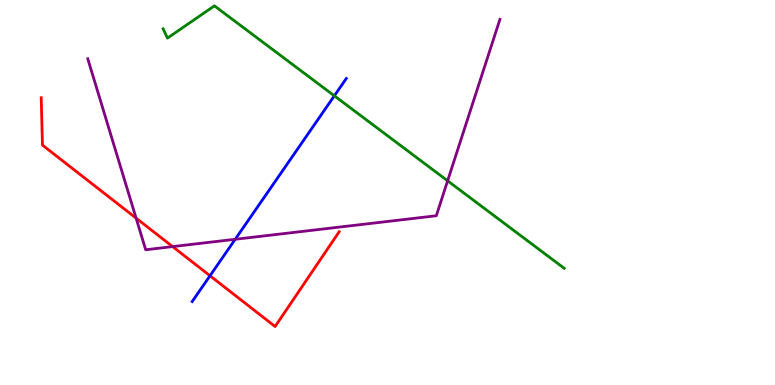[{'lines': ['blue', 'red'], 'intersections': [{'x': 2.71, 'y': 2.84}]}, {'lines': ['green', 'red'], 'intersections': []}, {'lines': ['purple', 'red'], 'intersections': [{'x': 1.76, 'y': 4.33}, {'x': 2.23, 'y': 3.59}]}, {'lines': ['blue', 'green'], 'intersections': [{'x': 4.31, 'y': 7.51}]}, {'lines': ['blue', 'purple'], 'intersections': [{'x': 3.03, 'y': 3.78}]}, {'lines': ['green', 'purple'], 'intersections': [{'x': 5.78, 'y': 5.3}]}]